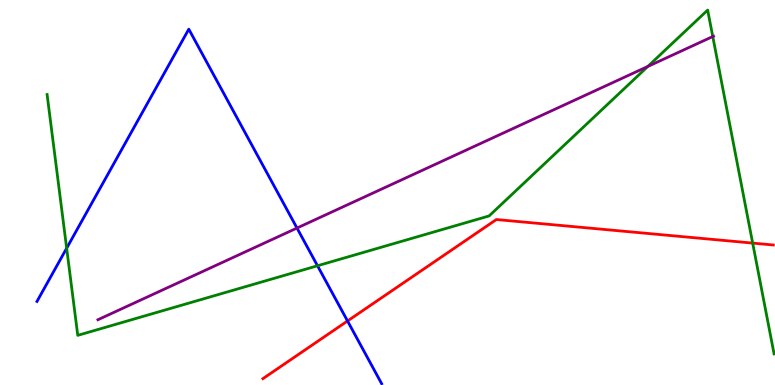[{'lines': ['blue', 'red'], 'intersections': [{'x': 4.48, 'y': 1.66}]}, {'lines': ['green', 'red'], 'intersections': [{'x': 9.71, 'y': 3.69}]}, {'lines': ['purple', 'red'], 'intersections': []}, {'lines': ['blue', 'green'], 'intersections': [{'x': 0.86, 'y': 3.55}, {'x': 4.1, 'y': 3.1}]}, {'lines': ['blue', 'purple'], 'intersections': [{'x': 3.83, 'y': 4.08}]}, {'lines': ['green', 'purple'], 'intersections': [{'x': 8.36, 'y': 8.27}, {'x': 9.2, 'y': 9.05}]}]